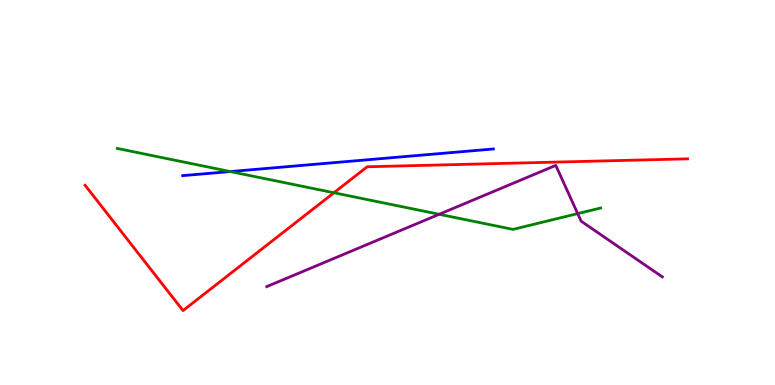[{'lines': ['blue', 'red'], 'intersections': []}, {'lines': ['green', 'red'], 'intersections': [{'x': 4.31, 'y': 4.99}]}, {'lines': ['purple', 'red'], 'intersections': []}, {'lines': ['blue', 'green'], 'intersections': [{'x': 2.97, 'y': 5.54}]}, {'lines': ['blue', 'purple'], 'intersections': []}, {'lines': ['green', 'purple'], 'intersections': [{'x': 5.67, 'y': 4.43}, {'x': 7.45, 'y': 4.45}]}]